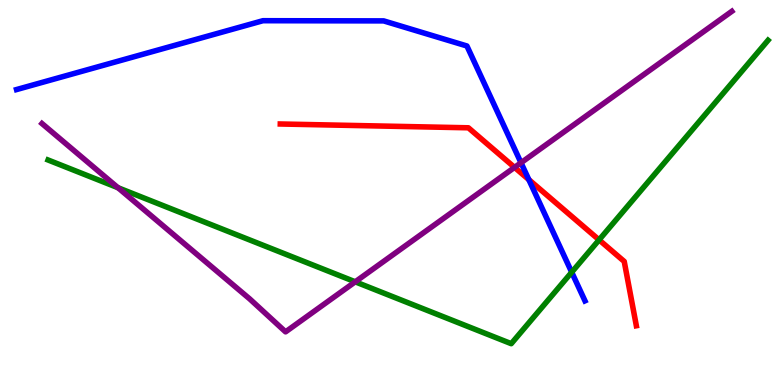[{'lines': ['blue', 'red'], 'intersections': [{'x': 6.82, 'y': 5.33}]}, {'lines': ['green', 'red'], 'intersections': [{'x': 7.73, 'y': 3.77}]}, {'lines': ['purple', 'red'], 'intersections': [{'x': 6.64, 'y': 5.65}]}, {'lines': ['blue', 'green'], 'intersections': [{'x': 7.38, 'y': 2.93}]}, {'lines': ['blue', 'purple'], 'intersections': [{'x': 6.72, 'y': 5.77}]}, {'lines': ['green', 'purple'], 'intersections': [{'x': 1.52, 'y': 5.12}, {'x': 4.58, 'y': 2.68}]}]